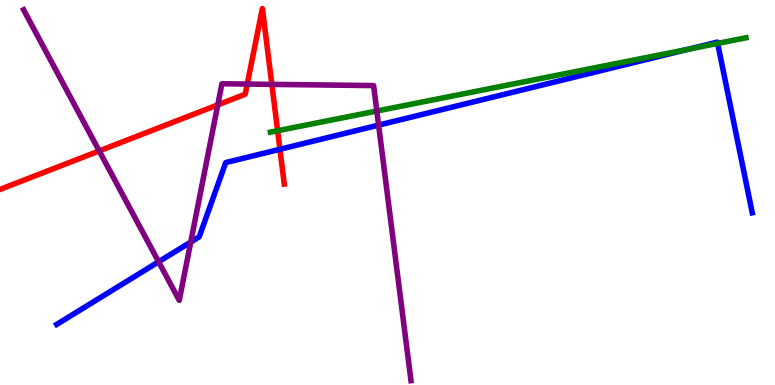[{'lines': ['blue', 'red'], 'intersections': [{'x': 3.61, 'y': 6.12}]}, {'lines': ['green', 'red'], 'intersections': [{'x': 3.58, 'y': 6.6}]}, {'lines': ['purple', 'red'], 'intersections': [{'x': 1.28, 'y': 6.08}, {'x': 2.81, 'y': 7.28}, {'x': 3.19, 'y': 7.82}, {'x': 3.51, 'y': 7.81}]}, {'lines': ['blue', 'green'], 'intersections': [{'x': 8.88, 'y': 8.72}, {'x': 9.26, 'y': 8.87}]}, {'lines': ['blue', 'purple'], 'intersections': [{'x': 2.05, 'y': 3.2}, {'x': 2.46, 'y': 3.71}, {'x': 4.89, 'y': 6.75}]}, {'lines': ['green', 'purple'], 'intersections': [{'x': 4.86, 'y': 7.12}]}]